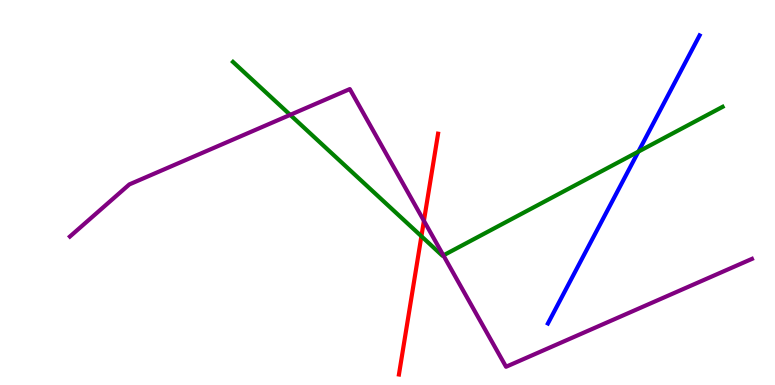[{'lines': ['blue', 'red'], 'intersections': []}, {'lines': ['green', 'red'], 'intersections': [{'x': 5.44, 'y': 3.86}]}, {'lines': ['purple', 'red'], 'intersections': [{'x': 5.47, 'y': 4.27}]}, {'lines': ['blue', 'green'], 'intersections': [{'x': 8.24, 'y': 6.06}]}, {'lines': ['blue', 'purple'], 'intersections': []}, {'lines': ['green', 'purple'], 'intersections': [{'x': 3.74, 'y': 7.02}, {'x': 5.72, 'y': 3.37}]}]